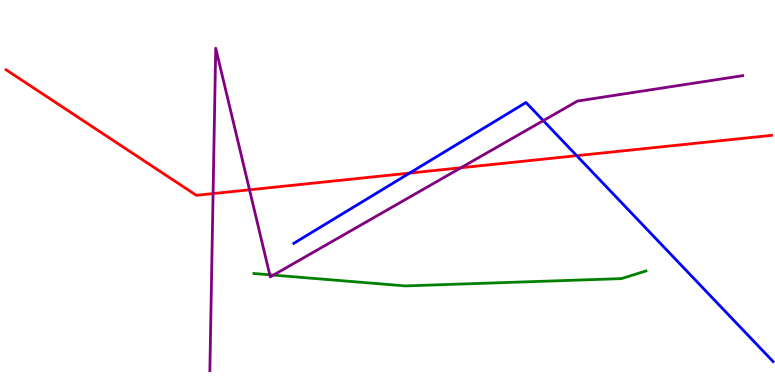[{'lines': ['blue', 'red'], 'intersections': [{'x': 5.29, 'y': 5.5}, {'x': 7.44, 'y': 5.96}]}, {'lines': ['green', 'red'], 'intersections': []}, {'lines': ['purple', 'red'], 'intersections': [{'x': 2.75, 'y': 4.97}, {'x': 3.22, 'y': 5.07}, {'x': 5.95, 'y': 5.64}]}, {'lines': ['blue', 'green'], 'intersections': []}, {'lines': ['blue', 'purple'], 'intersections': [{'x': 7.01, 'y': 6.87}]}, {'lines': ['green', 'purple'], 'intersections': [{'x': 3.48, 'y': 2.86}, {'x': 3.53, 'y': 2.85}]}]